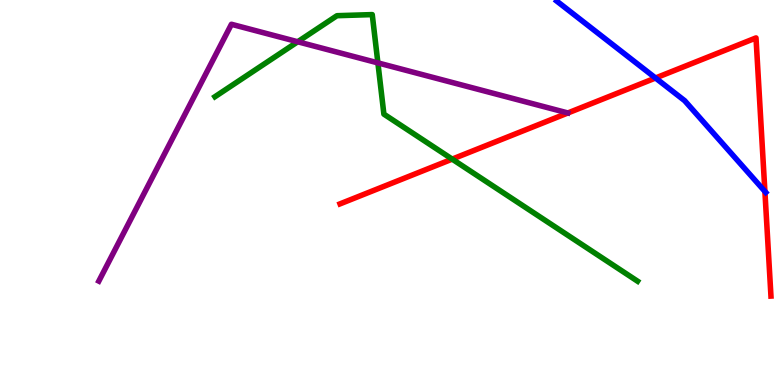[{'lines': ['blue', 'red'], 'intersections': [{'x': 8.46, 'y': 7.97}, {'x': 9.87, 'y': 5.03}]}, {'lines': ['green', 'red'], 'intersections': [{'x': 5.83, 'y': 5.87}]}, {'lines': ['purple', 'red'], 'intersections': []}, {'lines': ['blue', 'green'], 'intersections': []}, {'lines': ['blue', 'purple'], 'intersections': []}, {'lines': ['green', 'purple'], 'intersections': [{'x': 3.84, 'y': 8.92}, {'x': 4.88, 'y': 8.37}]}]